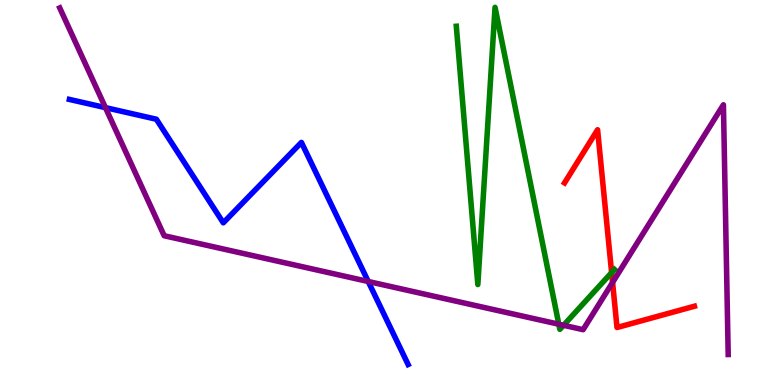[{'lines': ['blue', 'red'], 'intersections': []}, {'lines': ['green', 'red'], 'intersections': [{'x': 7.89, 'y': 2.92}]}, {'lines': ['purple', 'red'], 'intersections': [{'x': 7.9, 'y': 2.66}]}, {'lines': ['blue', 'green'], 'intersections': []}, {'lines': ['blue', 'purple'], 'intersections': [{'x': 1.36, 'y': 7.2}, {'x': 4.75, 'y': 2.69}]}, {'lines': ['green', 'purple'], 'intersections': [{'x': 7.21, 'y': 1.58}, {'x': 7.27, 'y': 1.55}]}]